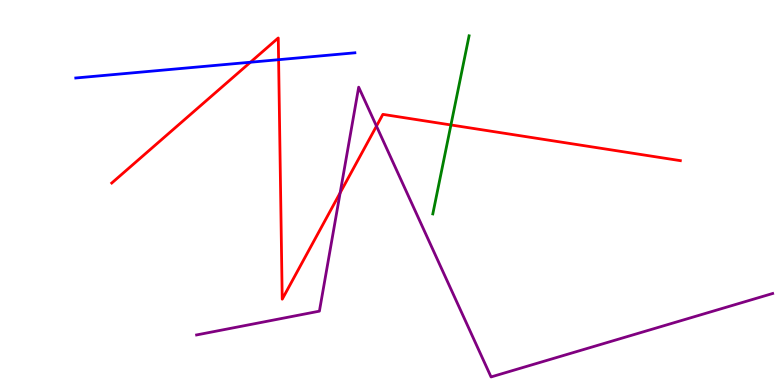[{'lines': ['blue', 'red'], 'intersections': [{'x': 3.23, 'y': 8.38}, {'x': 3.59, 'y': 8.45}]}, {'lines': ['green', 'red'], 'intersections': [{'x': 5.82, 'y': 6.75}]}, {'lines': ['purple', 'red'], 'intersections': [{'x': 4.39, 'y': 4.99}, {'x': 4.86, 'y': 6.72}]}, {'lines': ['blue', 'green'], 'intersections': []}, {'lines': ['blue', 'purple'], 'intersections': []}, {'lines': ['green', 'purple'], 'intersections': []}]